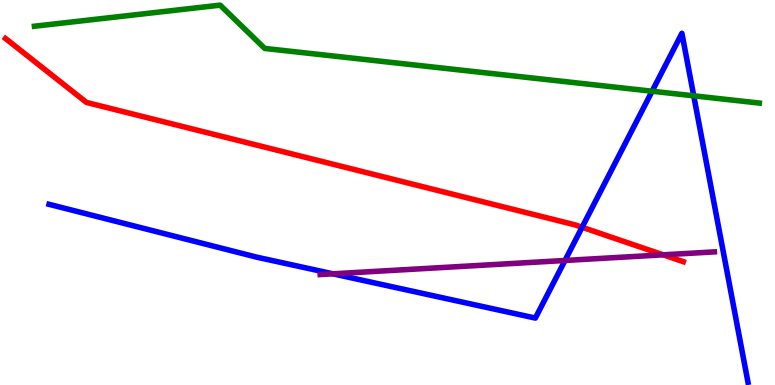[{'lines': ['blue', 'red'], 'intersections': [{'x': 7.51, 'y': 4.1}]}, {'lines': ['green', 'red'], 'intersections': []}, {'lines': ['purple', 'red'], 'intersections': [{'x': 8.56, 'y': 3.38}]}, {'lines': ['blue', 'green'], 'intersections': [{'x': 8.41, 'y': 7.63}, {'x': 8.95, 'y': 7.51}]}, {'lines': ['blue', 'purple'], 'intersections': [{'x': 4.3, 'y': 2.89}, {'x': 7.29, 'y': 3.23}]}, {'lines': ['green', 'purple'], 'intersections': []}]